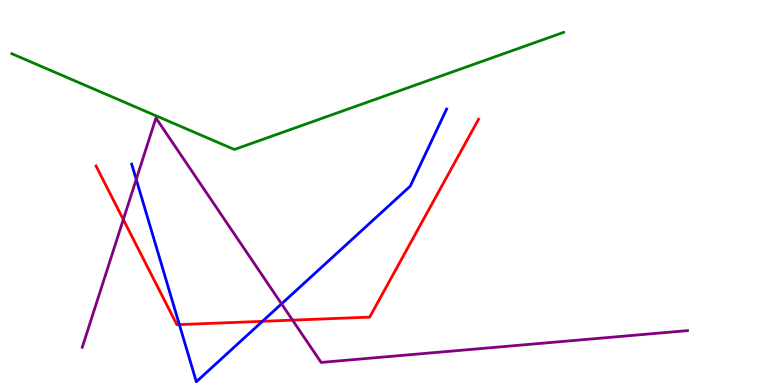[{'lines': ['blue', 'red'], 'intersections': [{'x': 2.31, 'y': 1.57}, {'x': 3.39, 'y': 1.65}]}, {'lines': ['green', 'red'], 'intersections': []}, {'lines': ['purple', 'red'], 'intersections': [{'x': 1.59, 'y': 4.3}, {'x': 3.77, 'y': 1.68}]}, {'lines': ['blue', 'green'], 'intersections': []}, {'lines': ['blue', 'purple'], 'intersections': [{'x': 1.76, 'y': 5.34}, {'x': 3.63, 'y': 2.11}]}, {'lines': ['green', 'purple'], 'intersections': []}]